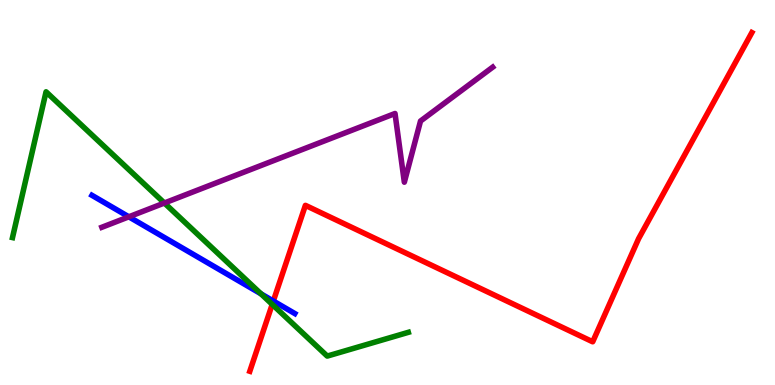[{'lines': ['blue', 'red'], 'intersections': [{'x': 3.53, 'y': 2.18}]}, {'lines': ['green', 'red'], 'intersections': [{'x': 3.51, 'y': 2.09}]}, {'lines': ['purple', 'red'], 'intersections': []}, {'lines': ['blue', 'green'], 'intersections': [{'x': 3.37, 'y': 2.37}]}, {'lines': ['blue', 'purple'], 'intersections': [{'x': 1.66, 'y': 4.37}]}, {'lines': ['green', 'purple'], 'intersections': [{'x': 2.12, 'y': 4.73}]}]